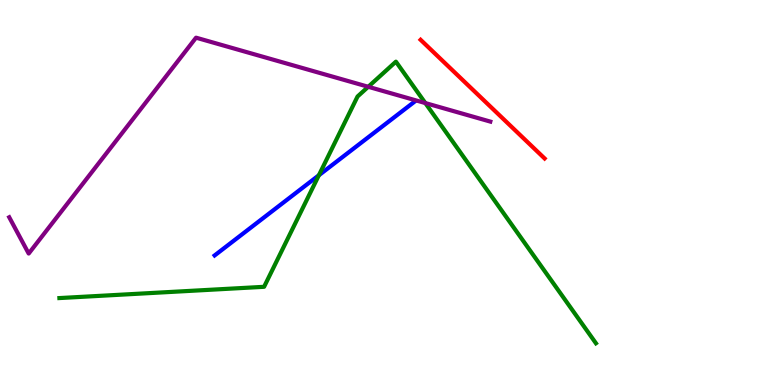[{'lines': ['blue', 'red'], 'intersections': []}, {'lines': ['green', 'red'], 'intersections': []}, {'lines': ['purple', 'red'], 'intersections': []}, {'lines': ['blue', 'green'], 'intersections': [{'x': 4.11, 'y': 5.45}]}, {'lines': ['blue', 'purple'], 'intersections': []}, {'lines': ['green', 'purple'], 'intersections': [{'x': 4.75, 'y': 7.75}, {'x': 5.49, 'y': 7.32}]}]